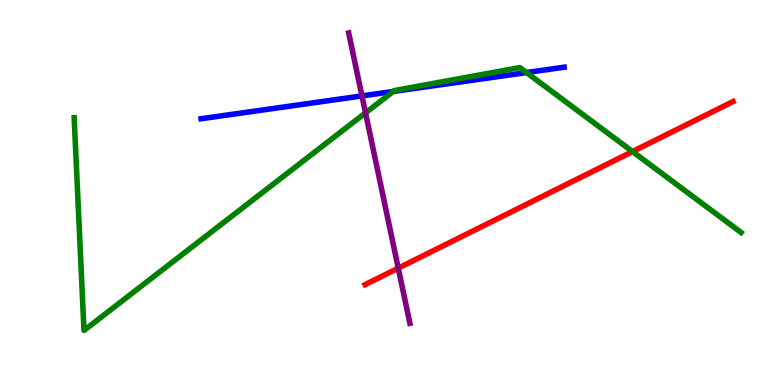[{'lines': ['blue', 'red'], 'intersections': []}, {'lines': ['green', 'red'], 'intersections': [{'x': 8.16, 'y': 6.06}]}, {'lines': ['purple', 'red'], 'intersections': [{'x': 5.14, 'y': 3.04}]}, {'lines': ['blue', 'green'], 'intersections': [{'x': 5.07, 'y': 7.62}, {'x': 6.79, 'y': 8.12}]}, {'lines': ['blue', 'purple'], 'intersections': [{'x': 4.67, 'y': 7.51}]}, {'lines': ['green', 'purple'], 'intersections': [{'x': 4.72, 'y': 7.07}]}]